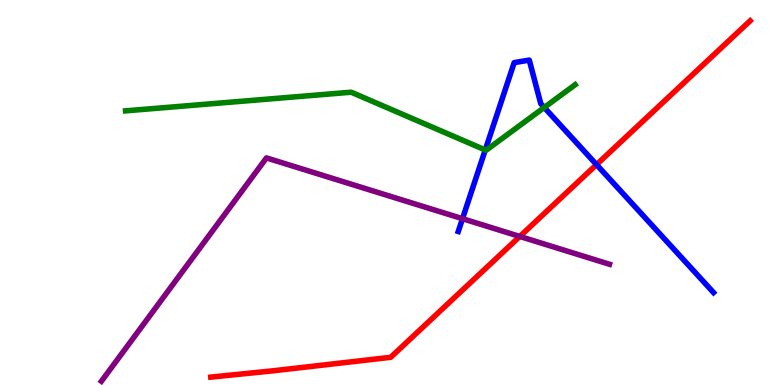[{'lines': ['blue', 'red'], 'intersections': [{'x': 7.7, 'y': 5.72}]}, {'lines': ['green', 'red'], 'intersections': []}, {'lines': ['purple', 'red'], 'intersections': [{'x': 6.71, 'y': 3.86}]}, {'lines': ['blue', 'green'], 'intersections': [{'x': 6.26, 'y': 6.1}, {'x': 7.02, 'y': 7.21}]}, {'lines': ['blue', 'purple'], 'intersections': [{'x': 5.97, 'y': 4.32}]}, {'lines': ['green', 'purple'], 'intersections': []}]